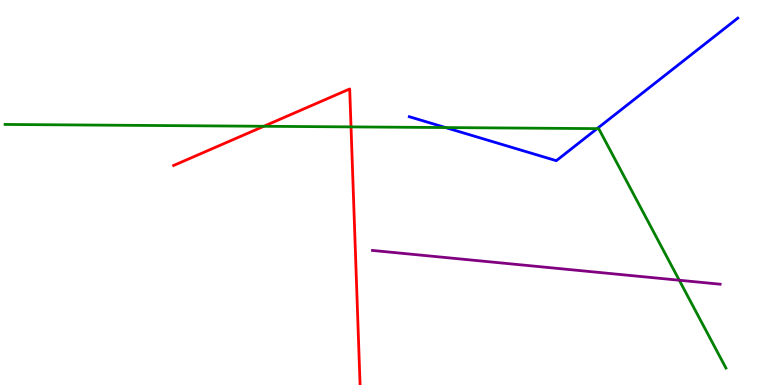[{'lines': ['blue', 'red'], 'intersections': []}, {'lines': ['green', 'red'], 'intersections': [{'x': 3.4, 'y': 6.72}, {'x': 4.53, 'y': 6.7}]}, {'lines': ['purple', 'red'], 'intersections': []}, {'lines': ['blue', 'green'], 'intersections': [{'x': 5.75, 'y': 6.69}, {'x': 7.7, 'y': 6.66}]}, {'lines': ['blue', 'purple'], 'intersections': []}, {'lines': ['green', 'purple'], 'intersections': [{'x': 8.76, 'y': 2.72}]}]